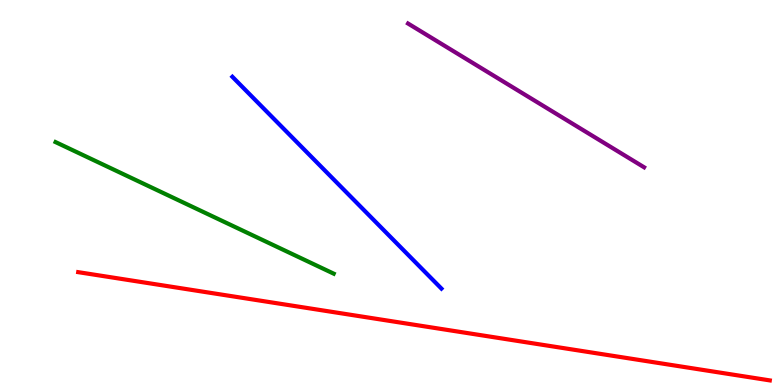[{'lines': ['blue', 'red'], 'intersections': []}, {'lines': ['green', 'red'], 'intersections': []}, {'lines': ['purple', 'red'], 'intersections': []}, {'lines': ['blue', 'green'], 'intersections': []}, {'lines': ['blue', 'purple'], 'intersections': []}, {'lines': ['green', 'purple'], 'intersections': []}]